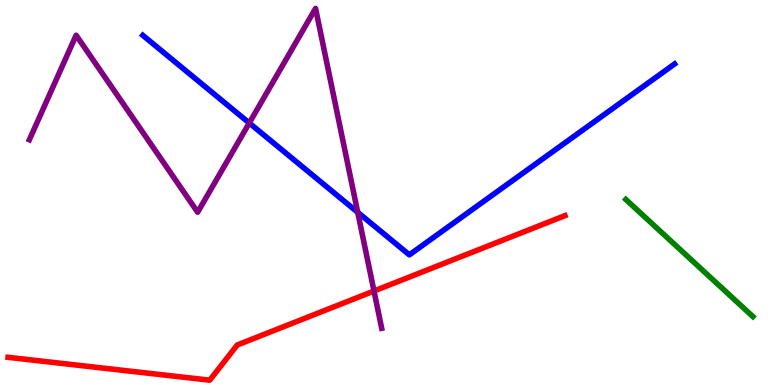[{'lines': ['blue', 'red'], 'intersections': []}, {'lines': ['green', 'red'], 'intersections': []}, {'lines': ['purple', 'red'], 'intersections': [{'x': 4.83, 'y': 2.44}]}, {'lines': ['blue', 'green'], 'intersections': []}, {'lines': ['blue', 'purple'], 'intersections': [{'x': 3.22, 'y': 6.8}, {'x': 4.62, 'y': 4.48}]}, {'lines': ['green', 'purple'], 'intersections': []}]